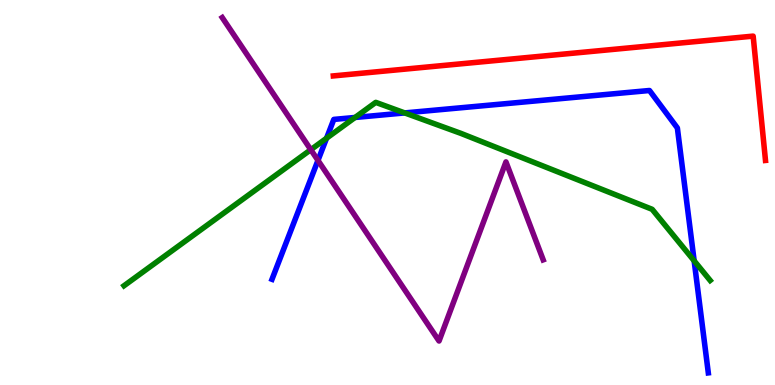[{'lines': ['blue', 'red'], 'intersections': []}, {'lines': ['green', 'red'], 'intersections': []}, {'lines': ['purple', 'red'], 'intersections': []}, {'lines': ['blue', 'green'], 'intersections': [{'x': 4.21, 'y': 6.41}, {'x': 4.58, 'y': 6.95}, {'x': 5.22, 'y': 7.07}, {'x': 8.96, 'y': 3.23}]}, {'lines': ['blue', 'purple'], 'intersections': [{'x': 4.1, 'y': 5.83}]}, {'lines': ['green', 'purple'], 'intersections': [{'x': 4.01, 'y': 6.11}]}]